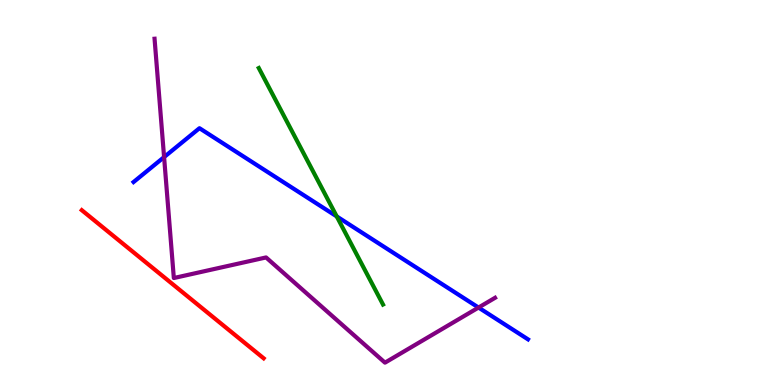[{'lines': ['blue', 'red'], 'intersections': []}, {'lines': ['green', 'red'], 'intersections': []}, {'lines': ['purple', 'red'], 'intersections': []}, {'lines': ['blue', 'green'], 'intersections': [{'x': 4.34, 'y': 4.38}]}, {'lines': ['blue', 'purple'], 'intersections': [{'x': 2.12, 'y': 5.92}, {'x': 6.17, 'y': 2.01}]}, {'lines': ['green', 'purple'], 'intersections': []}]